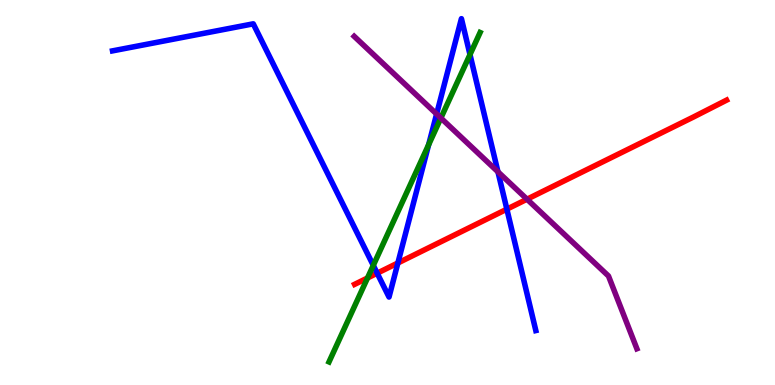[{'lines': ['blue', 'red'], 'intersections': [{'x': 4.87, 'y': 2.9}, {'x': 5.13, 'y': 3.17}, {'x': 6.54, 'y': 4.57}]}, {'lines': ['green', 'red'], 'intersections': [{'x': 4.74, 'y': 2.78}]}, {'lines': ['purple', 'red'], 'intersections': [{'x': 6.8, 'y': 4.83}]}, {'lines': ['blue', 'green'], 'intersections': [{'x': 4.82, 'y': 3.11}, {'x': 5.53, 'y': 6.24}, {'x': 6.06, 'y': 8.58}]}, {'lines': ['blue', 'purple'], 'intersections': [{'x': 5.63, 'y': 7.04}, {'x': 6.43, 'y': 5.54}]}, {'lines': ['green', 'purple'], 'intersections': [{'x': 5.69, 'y': 6.93}]}]